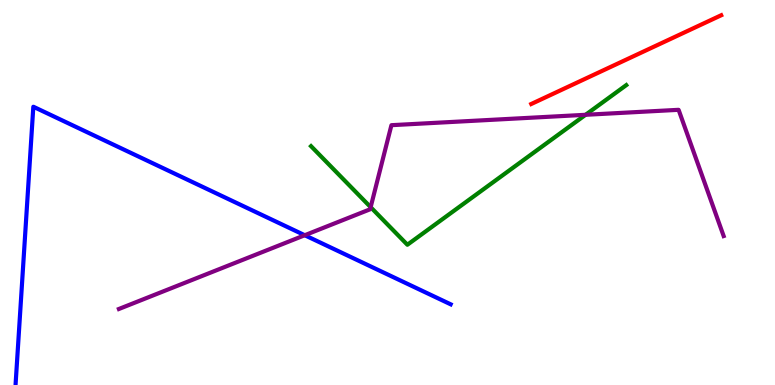[{'lines': ['blue', 'red'], 'intersections': []}, {'lines': ['green', 'red'], 'intersections': []}, {'lines': ['purple', 'red'], 'intersections': []}, {'lines': ['blue', 'green'], 'intersections': []}, {'lines': ['blue', 'purple'], 'intersections': [{'x': 3.93, 'y': 3.89}]}, {'lines': ['green', 'purple'], 'intersections': [{'x': 4.78, 'y': 4.62}, {'x': 7.56, 'y': 7.02}]}]